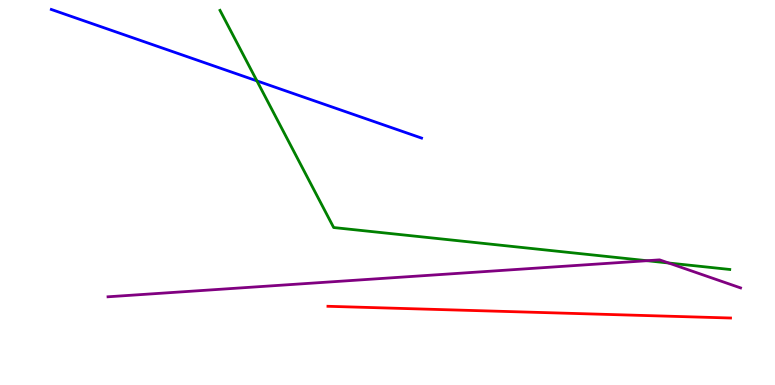[{'lines': ['blue', 'red'], 'intersections': []}, {'lines': ['green', 'red'], 'intersections': []}, {'lines': ['purple', 'red'], 'intersections': []}, {'lines': ['blue', 'green'], 'intersections': [{'x': 3.32, 'y': 7.9}]}, {'lines': ['blue', 'purple'], 'intersections': []}, {'lines': ['green', 'purple'], 'intersections': [{'x': 8.35, 'y': 3.23}, {'x': 8.63, 'y': 3.17}]}]